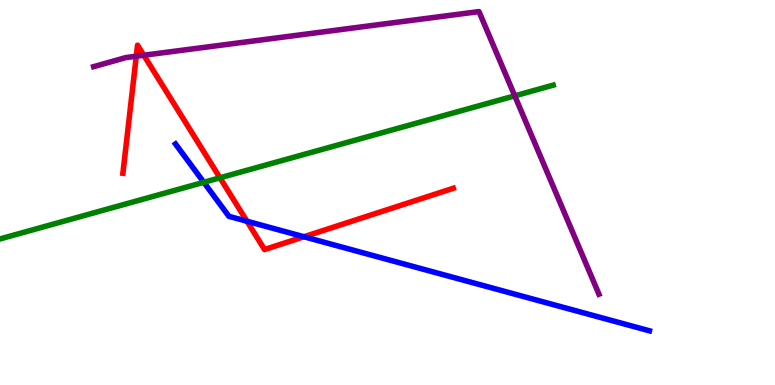[{'lines': ['blue', 'red'], 'intersections': [{'x': 3.19, 'y': 4.25}, {'x': 3.92, 'y': 3.85}]}, {'lines': ['green', 'red'], 'intersections': [{'x': 2.84, 'y': 5.38}]}, {'lines': ['purple', 'red'], 'intersections': [{'x': 1.76, 'y': 8.54}, {'x': 1.86, 'y': 8.56}]}, {'lines': ['blue', 'green'], 'intersections': [{'x': 2.63, 'y': 5.27}]}, {'lines': ['blue', 'purple'], 'intersections': []}, {'lines': ['green', 'purple'], 'intersections': [{'x': 6.64, 'y': 7.51}]}]